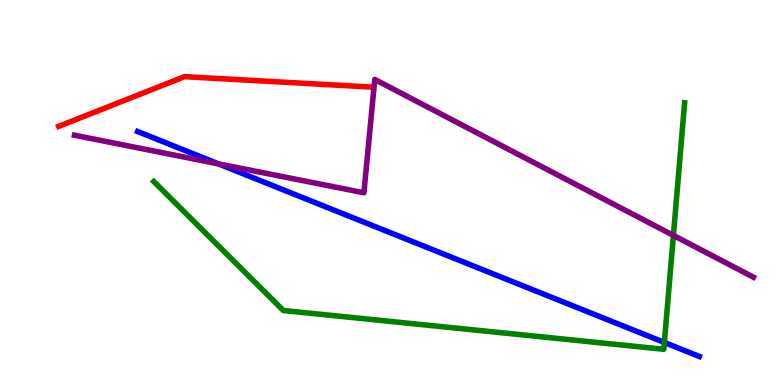[{'lines': ['blue', 'red'], 'intersections': []}, {'lines': ['green', 'red'], 'intersections': []}, {'lines': ['purple', 'red'], 'intersections': []}, {'lines': ['blue', 'green'], 'intersections': [{'x': 8.57, 'y': 1.1}]}, {'lines': ['blue', 'purple'], 'intersections': [{'x': 2.82, 'y': 5.74}]}, {'lines': ['green', 'purple'], 'intersections': [{'x': 8.69, 'y': 3.89}]}]